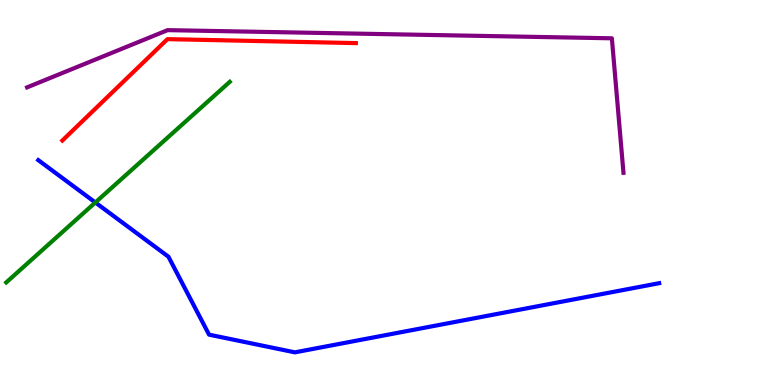[{'lines': ['blue', 'red'], 'intersections': []}, {'lines': ['green', 'red'], 'intersections': []}, {'lines': ['purple', 'red'], 'intersections': []}, {'lines': ['blue', 'green'], 'intersections': [{'x': 1.23, 'y': 4.74}]}, {'lines': ['blue', 'purple'], 'intersections': []}, {'lines': ['green', 'purple'], 'intersections': []}]